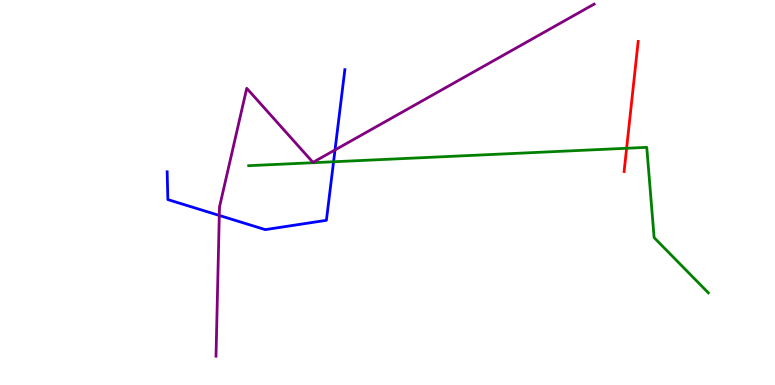[{'lines': ['blue', 'red'], 'intersections': []}, {'lines': ['green', 'red'], 'intersections': [{'x': 8.09, 'y': 6.15}]}, {'lines': ['purple', 'red'], 'intersections': []}, {'lines': ['blue', 'green'], 'intersections': [{'x': 4.3, 'y': 5.8}]}, {'lines': ['blue', 'purple'], 'intersections': [{'x': 2.83, 'y': 4.4}, {'x': 4.32, 'y': 6.11}]}, {'lines': ['green', 'purple'], 'intersections': []}]